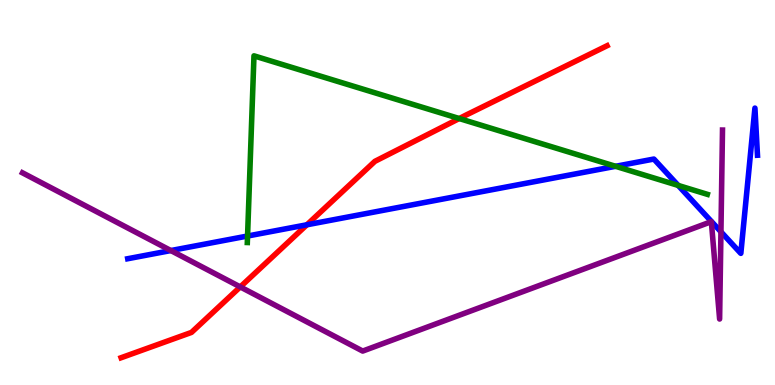[{'lines': ['blue', 'red'], 'intersections': [{'x': 3.96, 'y': 4.16}]}, {'lines': ['green', 'red'], 'intersections': [{'x': 5.93, 'y': 6.92}]}, {'lines': ['purple', 'red'], 'intersections': [{'x': 3.1, 'y': 2.55}]}, {'lines': ['blue', 'green'], 'intersections': [{'x': 3.19, 'y': 3.87}, {'x': 7.94, 'y': 5.68}, {'x': 8.75, 'y': 5.18}]}, {'lines': ['blue', 'purple'], 'intersections': [{'x': 2.2, 'y': 3.49}, {'x': 9.3, 'y': 3.98}]}, {'lines': ['green', 'purple'], 'intersections': []}]